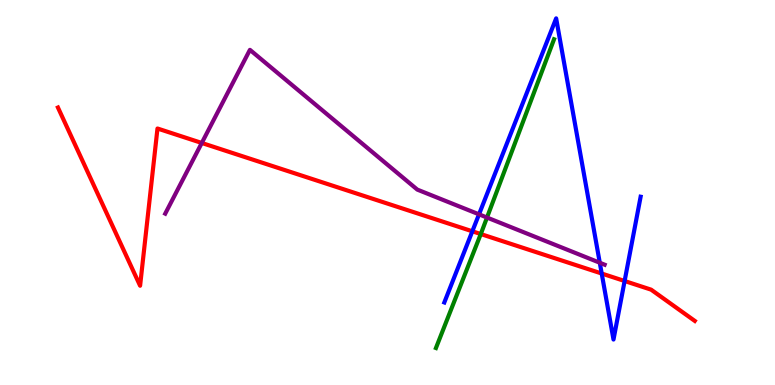[{'lines': ['blue', 'red'], 'intersections': [{'x': 6.09, 'y': 3.99}, {'x': 7.76, 'y': 2.9}, {'x': 8.06, 'y': 2.7}]}, {'lines': ['green', 'red'], 'intersections': [{'x': 6.2, 'y': 3.92}]}, {'lines': ['purple', 'red'], 'intersections': [{'x': 2.6, 'y': 6.29}]}, {'lines': ['blue', 'green'], 'intersections': []}, {'lines': ['blue', 'purple'], 'intersections': [{'x': 6.18, 'y': 4.43}, {'x': 7.74, 'y': 3.18}]}, {'lines': ['green', 'purple'], 'intersections': [{'x': 6.28, 'y': 4.35}]}]